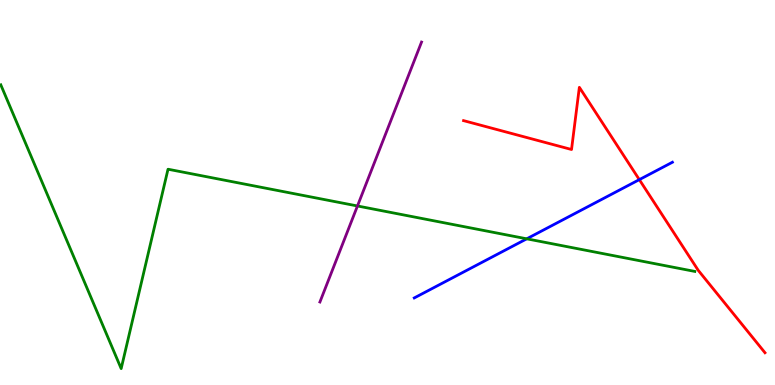[{'lines': ['blue', 'red'], 'intersections': [{'x': 8.25, 'y': 5.33}]}, {'lines': ['green', 'red'], 'intersections': []}, {'lines': ['purple', 'red'], 'intersections': []}, {'lines': ['blue', 'green'], 'intersections': [{'x': 6.8, 'y': 3.8}]}, {'lines': ['blue', 'purple'], 'intersections': []}, {'lines': ['green', 'purple'], 'intersections': [{'x': 4.61, 'y': 4.65}]}]